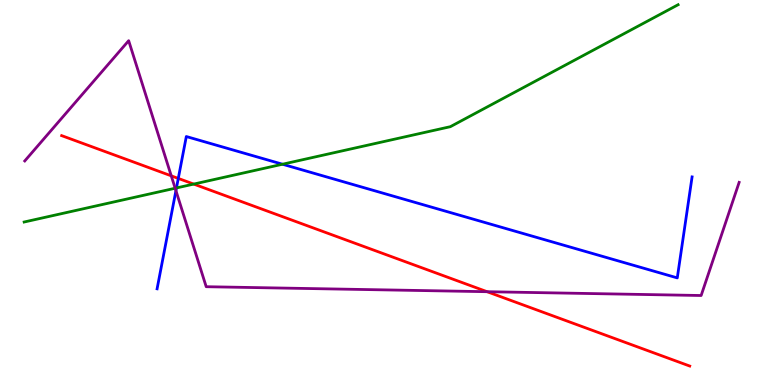[{'lines': ['blue', 'red'], 'intersections': [{'x': 2.3, 'y': 5.37}]}, {'lines': ['green', 'red'], 'intersections': [{'x': 2.5, 'y': 5.22}]}, {'lines': ['purple', 'red'], 'intersections': [{'x': 2.21, 'y': 5.43}, {'x': 6.29, 'y': 2.42}]}, {'lines': ['blue', 'green'], 'intersections': [{'x': 2.28, 'y': 5.12}, {'x': 3.65, 'y': 5.73}]}, {'lines': ['blue', 'purple'], 'intersections': [{'x': 2.27, 'y': 5.05}]}, {'lines': ['green', 'purple'], 'intersections': [{'x': 2.26, 'y': 5.11}]}]